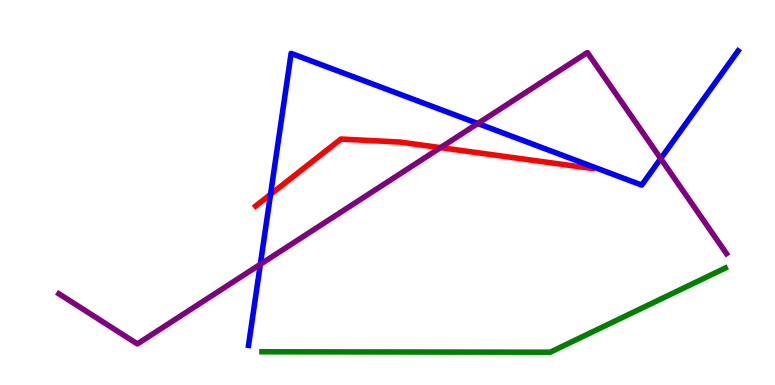[{'lines': ['blue', 'red'], 'intersections': [{'x': 3.49, 'y': 4.95}]}, {'lines': ['green', 'red'], 'intersections': []}, {'lines': ['purple', 'red'], 'intersections': [{'x': 5.68, 'y': 6.17}]}, {'lines': ['blue', 'green'], 'intersections': []}, {'lines': ['blue', 'purple'], 'intersections': [{'x': 3.36, 'y': 3.13}, {'x': 6.17, 'y': 6.79}, {'x': 8.53, 'y': 5.88}]}, {'lines': ['green', 'purple'], 'intersections': []}]